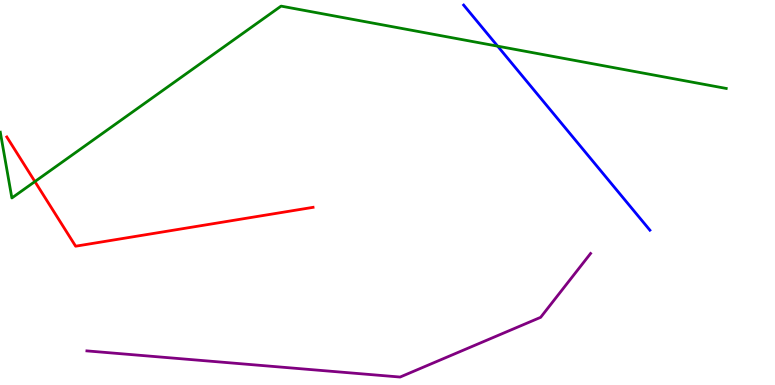[{'lines': ['blue', 'red'], 'intersections': []}, {'lines': ['green', 'red'], 'intersections': [{'x': 0.45, 'y': 5.28}]}, {'lines': ['purple', 'red'], 'intersections': []}, {'lines': ['blue', 'green'], 'intersections': [{'x': 6.42, 'y': 8.8}]}, {'lines': ['blue', 'purple'], 'intersections': []}, {'lines': ['green', 'purple'], 'intersections': []}]